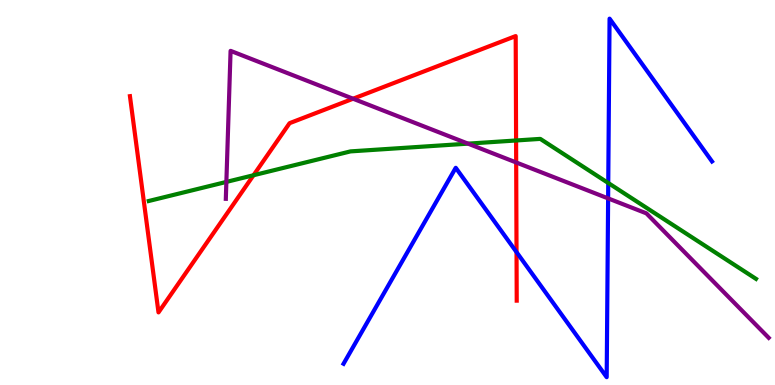[{'lines': ['blue', 'red'], 'intersections': [{'x': 6.66, 'y': 3.45}]}, {'lines': ['green', 'red'], 'intersections': [{'x': 3.27, 'y': 5.45}, {'x': 6.66, 'y': 6.35}]}, {'lines': ['purple', 'red'], 'intersections': [{'x': 4.56, 'y': 7.44}, {'x': 6.66, 'y': 5.78}]}, {'lines': ['blue', 'green'], 'intersections': [{'x': 7.85, 'y': 5.25}]}, {'lines': ['blue', 'purple'], 'intersections': [{'x': 7.85, 'y': 4.85}]}, {'lines': ['green', 'purple'], 'intersections': [{'x': 2.92, 'y': 5.27}, {'x': 6.04, 'y': 6.27}]}]